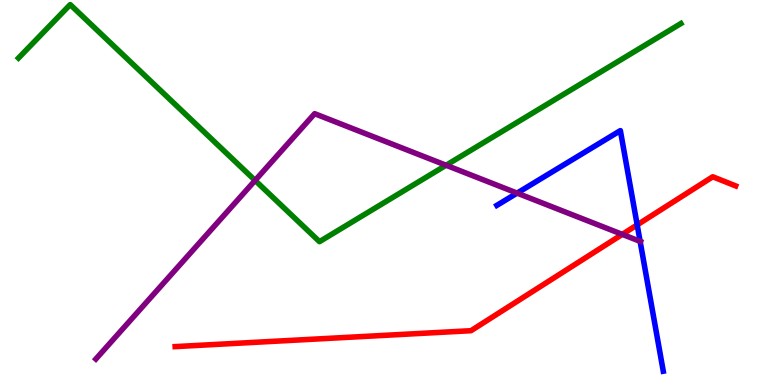[{'lines': ['blue', 'red'], 'intersections': [{'x': 8.22, 'y': 4.16}]}, {'lines': ['green', 'red'], 'intersections': []}, {'lines': ['purple', 'red'], 'intersections': [{'x': 8.03, 'y': 3.91}]}, {'lines': ['blue', 'green'], 'intersections': []}, {'lines': ['blue', 'purple'], 'intersections': [{'x': 6.67, 'y': 4.98}, {'x': 8.26, 'y': 3.73}]}, {'lines': ['green', 'purple'], 'intersections': [{'x': 3.29, 'y': 5.31}, {'x': 5.76, 'y': 5.71}]}]